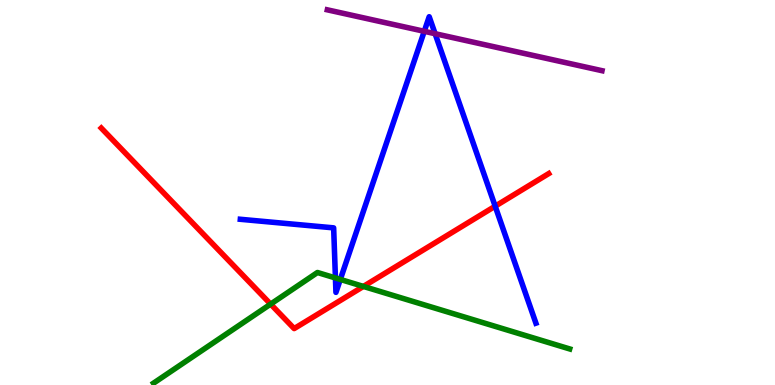[{'lines': ['blue', 'red'], 'intersections': [{'x': 6.39, 'y': 4.64}]}, {'lines': ['green', 'red'], 'intersections': [{'x': 3.49, 'y': 2.1}, {'x': 4.69, 'y': 2.56}]}, {'lines': ['purple', 'red'], 'intersections': []}, {'lines': ['blue', 'green'], 'intersections': [{'x': 4.33, 'y': 2.78}, {'x': 4.39, 'y': 2.74}]}, {'lines': ['blue', 'purple'], 'intersections': [{'x': 5.47, 'y': 9.19}, {'x': 5.61, 'y': 9.12}]}, {'lines': ['green', 'purple'], 'intersections': []}]